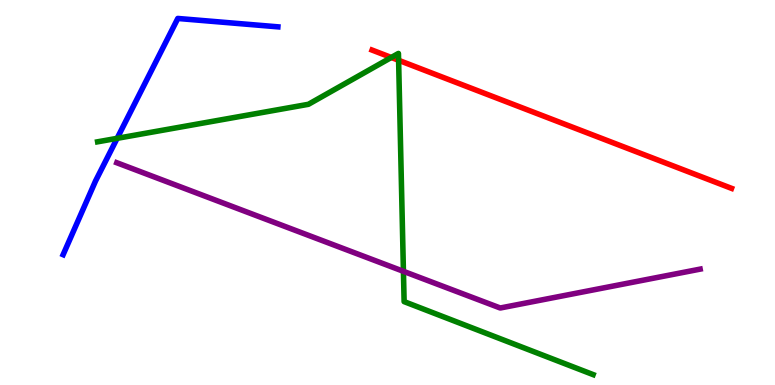[{'lines': ['blue', 'red'], 'intersections': []}, {'lines': ['green', 'red'], 'intersections': [{'x': 5.05, 'y': 8.51}, {'x': 5.14, 'y': 8.43}]}, {'lines': ['purple', 'red'], 'intersections': []}, {'lines': ['blue', 'green'], 'intersections': [{'x': 1.51, 'y': 6.41}]}, {'lines': ['blue', 'purple'], 'intersections': []}, {'lines': ['green', 'purple'], 'intersections': [{'x': 5.21, 'y': 2.95}]}]